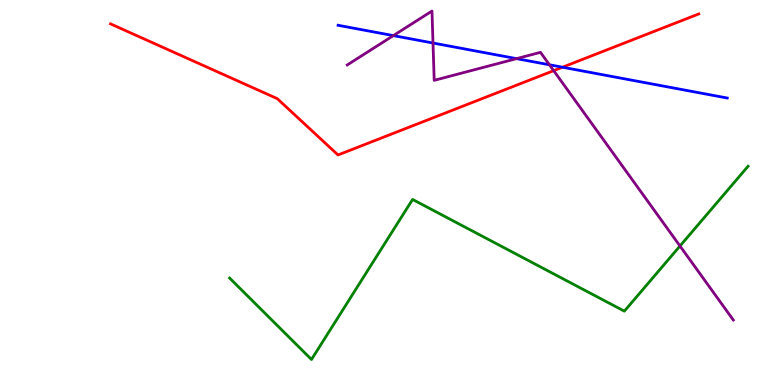[{'lines': ['blue', 'red'], 'intersections': [{'x': 7.26, 'y': 8.25}]}, {'lines': ['green', 'red'], 'intersections': []}, {'lines': ['purple', 'red'], 'intersections': [{'x': 7.14, 'y': 8.16}]}, {'lines': ['blue', 'green'], 'intersections': []}, {'lines': ['blue', 'purple'], 'intersections': [{'x': 5.08, 'y': 9.08}, {'x': 5.59, 'y': 8.88}, {'x': 6.67, 'y': 8.48}, {'x': 7.09, 'y': 8.32}]}, {'lines': ['green', 'purple'], 'intersections': [{'x': 8.77, 'y': 3.61}]}]